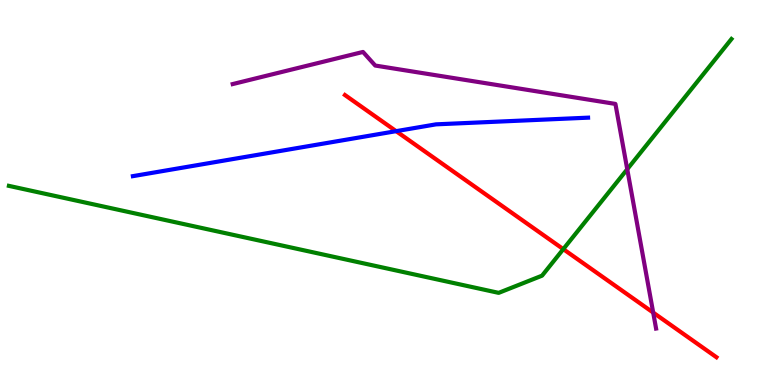[{'lines': ['blue', 'red'], 'intersections': [{'x': 5.11, 'y': 6.59}]}, {'lines': ['green', 'red'], 'intersections': [{'x': 7.27, 'y': 3.53}]}, {'lines': ['purple', 'red'], 'intersections': [{'x': 8.43, 'y': 1.88}]}, {'lines': ['blue', 'green'], 'intersections': []}, {'lines': ['blue', 'purple'], 'intersections': []}, {'lines': ['green', 'purple'], 'intersections': [{'x': 8.09, 'y': 5.6}]}]